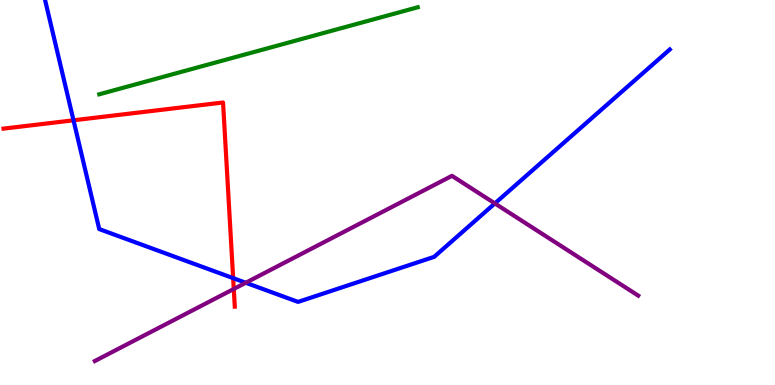[{'lines': ['blue', 'red'], 'intersections': [{'x': 0.949, 'y': 6.88}, {'x': 3.01, 'y': 2.78}]}, {'lines': ['green', 'red'], 'intersections': []}, {'lines': ['purple', 'red'], 'intersections': [{'x': 3.02, 'y': 2.49}]}, {'lines': ['blue', 'green'], 'intersections': []}, {'lines': ['blue', 'purple'], 'intersections': [{'x': 3.17, 'y': 2.66}, {'x': 6.39, 'y': 4.72}]}, {'lines': ['green', 'purple'], 'intersections': []}]